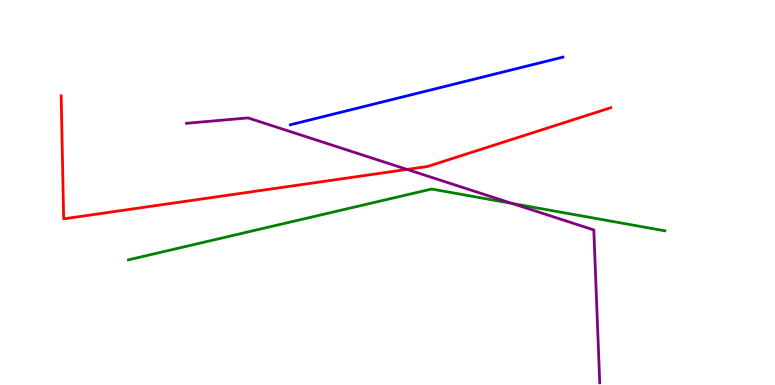[{'lines': ['blue', 'red'], 'intersections': []}, {'lines': ['green', 'red'], 'intersections': []}, {'lines': ['purple', 'red'], 'intersections': [{'x': 5.25, 'y': 5.6}]}, {'lines': ['blue', 'green'], 'intersections': []}, {'lines': ['blue', 'purple'], 'intersections': []}, {'lines': ['green', 'purple'], 'intersections': [{'x': 6.61, 'y': 4.72}]}]